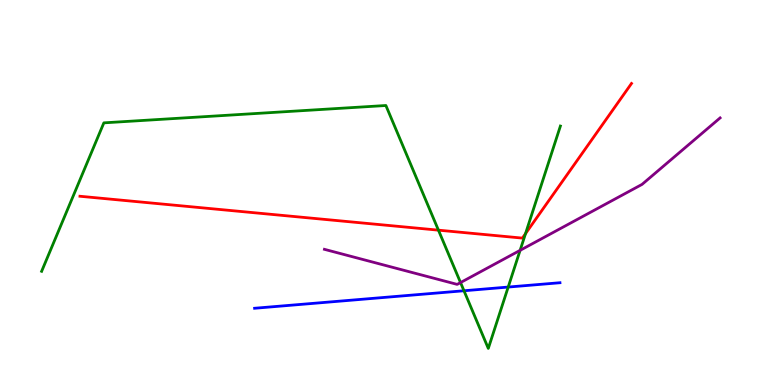[{'lines': ['blue', 'red'], 'intersections': []}, {'lines': ['green', 'red'], 'intersections': [{'x': 5.66, 'y': 4.02}, {'x': 6.78, 'y': 3.93}]}, {'lines': ['purple', 'red'], 'intersections': []}, {'lines': ['blue', 'green'], 'intersections': [{'x': 5.99, 'y': 2.45}, {'x': 6.56, 'y': 2.54}]}, {'lines': ['blue', 'purple'], 'intersections': []}, {'lines': ['green', 'purple'], 'intersections': [{'x': 5.94, 'y': 2.66}, {'x': 6.71, 'y': 3.5}]}]